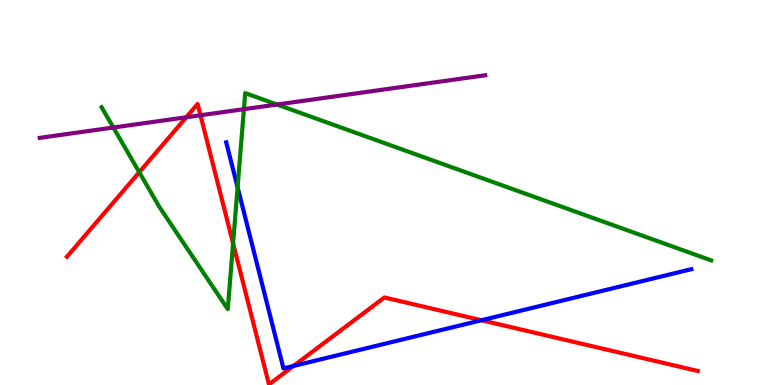[{'lines': ['blue', 'red'], 'intersections': [{'x': 3.79, 'y': 0.494}, {'x': 6.21, 'y': 1.68}]}, {'lines': ['green', 'red'], 'intersections': [{'x': 1.8, 'y': 5.53}, {'x': 3.01, 'y': 3.68}]}, {'lines': ['purple', 'red'], 'intersections': [{'x': 2.4, 'y': 6.95}, {'x': 2.59, 'y': 7.01}]}, {'lines': ['blue', 'green'], 'intersections': [{'x': 3.07, 'y': 5.13}]}, {'lines': ['blue', 'purple'], 'intersections': []}, {'lines': ['green', 'purple'], 'intersections': [{'x': 1.46, 'y': 6.69}, {'x': 3.15, 'y': 7.16}, {'x': 3.57, 'y': 7.29}]}]